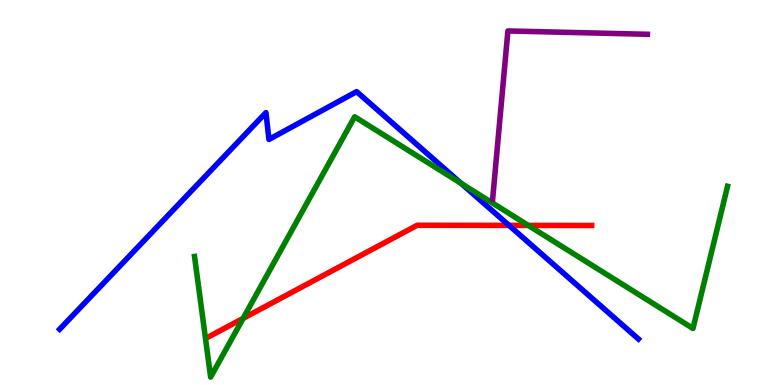[{'lines': ['blue', 'red'], 'intersections': [{'x': 6.57, 'y': 4.15}]}, {'lines': ['green', 'red'], 'intersections': [{'x': 3.14, 'y': 1.73}, {'x': 6.82, 'y': 4.15}]}, {'lines': ['purple', 'red'], 'intersections': []}, {'lines': ['blue', 'green'], 'intersections': [{'x': 5.95, 'y': 5.23}]}, {'lines': ['blue', 'purple'], 'intersections': []}, {'lines': ['green', 'purple'], 'intersections': []}]